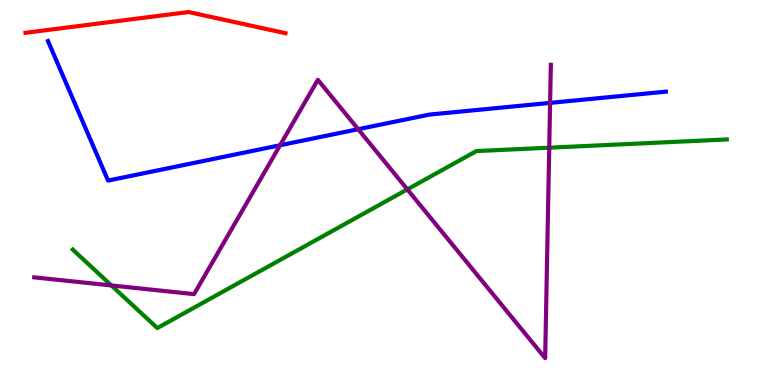[{'lines': ['blue', 'red'], 'intersections': []}, {'lines': ['green', 'red'], 'intersections': []}, {'lines': ['purple', 'red'], 'intersections': []}, {'lines': ['blue', 'green'], 'intersections': []}, {'lines': ['blue', 'purple'], 'intersections': [{'x': 3.61, 'y': 6.23}, {'x': 4.62, 'y': 6.64}, {'x': 7.1, 'y': 7.33}]}, {'lines': ['green', 'purple'], 'intersections': [{'x': 1.44, 'y': 2.59}, {'x': 5.26, 'y': 5.08}, {'x': 7.09, 'y': 6.16}]}]